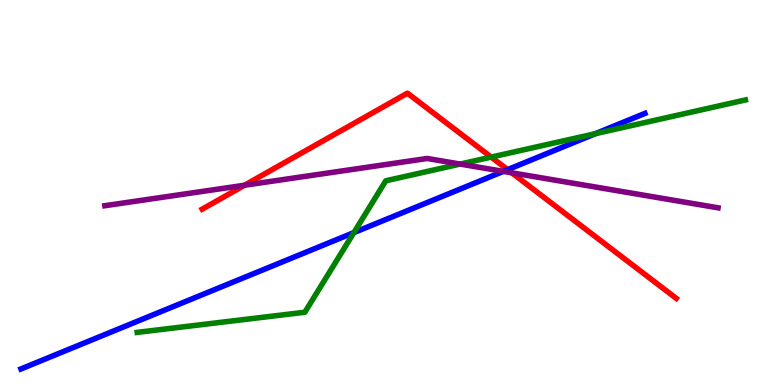[{'lines': ['blue', 'red'], 'intersections': [{'x': 6.55, 'y': 5.59}]}, {'lines': ['green', 'red'], 'intersections': [{'x': 6.34, 'y': 5.92}]}, {'lines': ['purple', 'red'], 'intersections': [{'x': 3.16, 'y': 5.19}, {'x': 6.6, 'y': 5.51}]}, {'lines': ['blue', 'green'], 'intersections': [{'x': 4.57, 'y': 3.96}, {'x': 7.68, 'y': 6.53}]}, {'lines': ['blue', 'purple'], 'intersections': [{'x': 6.49, 'y': 5.55}]}, {'lines': ['green', 'purple'], 'intersections': [{'x': 5.94, 'y': 5.74}]}]